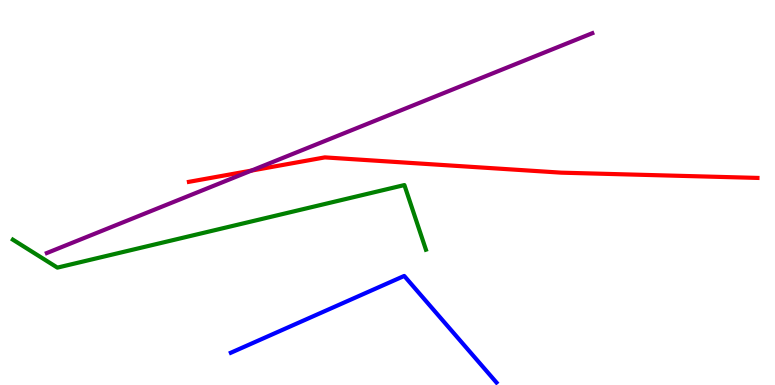[{'lines': ['blue', 'red'], 'intersections': []}, {'lines': ['green', 'red'], 'intersections': []}, {'lines': ['purple', 'red'], 'intersections': [{'x': 3.24, 'y': 5.57}]}, {'lines': ['blue', 'green'], 'intersections': []}, {'lines': ['blue', 'purple'], 'intersections': []}, {'lines': ['green', 'purple'], 'intersections': []}]